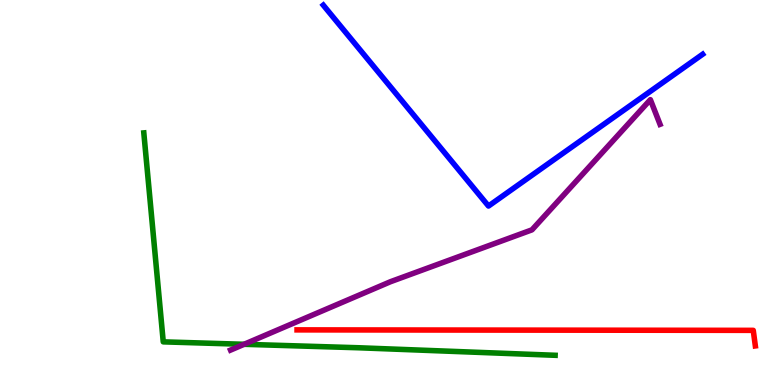[{'lines': ['blue', 'red'], 'intersections': []}, {'lines': ['green', 'red'], 'intersections': []}, {'lines': ['purple', 'red'], 'intersections': []}, {'lines': ['blue', 'green'], 'intersections': []}, {'lines': ['blue', 'purple'], 'intersections': []}, {'lines': ['green', 'purple'], 'intersections': [{'x': 3.15, 'y': 1.06}]}]